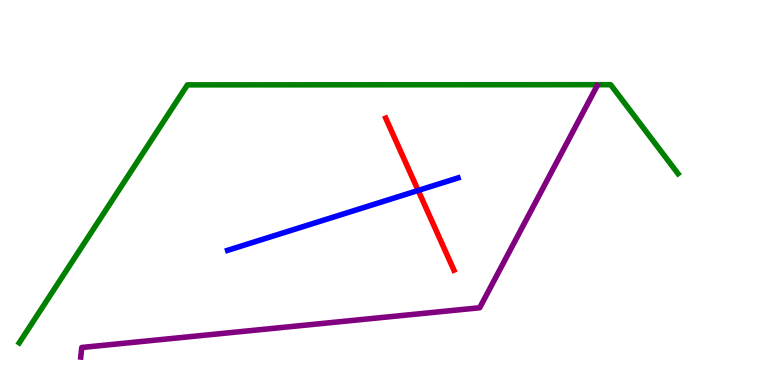[{'lines': ['blue', 'red'], 'intersections': [{'x': 5.4, 'y': 5.05}]}, {'lines': ['green', 'red'], 'intersections': []}, {'lines': ['purple', 'red'], 'intersections': []}, {'lines': ['blue', 'green'], 'intersections': []}, {'lines': ['blue', 'purple'], 'intersections': []}, {'lines': ['green', 'purple'], 'intersections': []}]